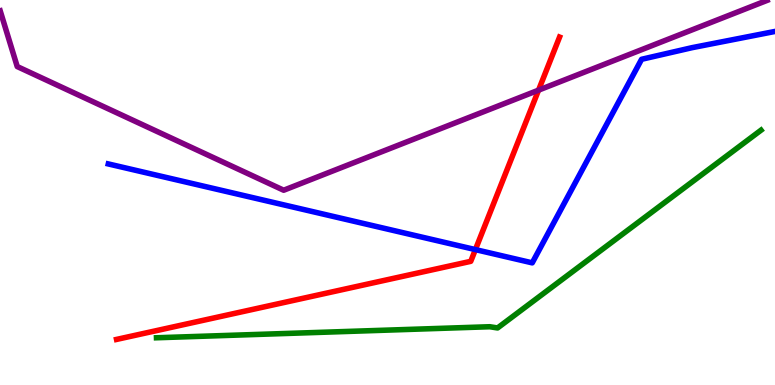[{'lines': ['blue', 'red'], 'intersections': [{'x': 6.13, 'y': 3.52}]}, {'lines': ['green', 'red'], 'intersections': []}, {'lines': ['purple', 'red'], 'intersections': [{'x': 6.95, 'y': 7.66}]}, {'lines': ['blue', 'green'], 'intersections': []}, {'lines': ['blue', 'purple'], 'intersections': []}, {'lines': ['green', 'purple'], 'intersections': []}]